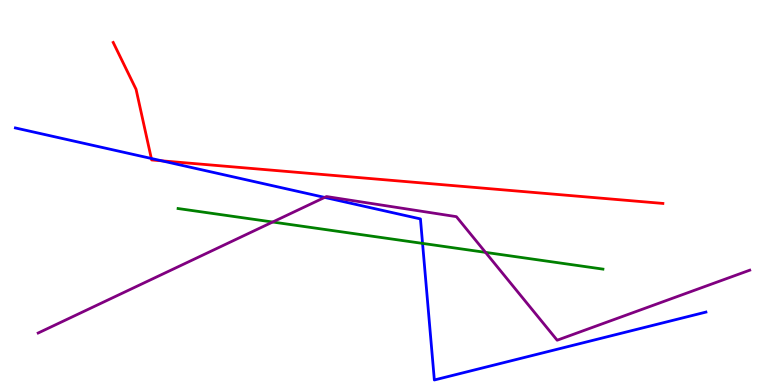[{'lines': ['blue', 'red'], 'intersections': [{'x': 1.95, 'y': 5.88}, {'x': 2.09, 'y': 5.82}]}, {'lines': ['green', 'red'], 'intersections': []}, {'lines': ['purple', 'red'], 'intersections': []}, {'lines': ['blue', 'green'], 'intersections': [{'x': 5.45, 'y': 3.68}]}, {'lines': ['blue', 'purple'], 'intersections': [{'x': 4.19, 'y': 4.87}]}, {'lines': ['green', 'purple'], 'intersections': [{'x': 3.52, 'y': 4.23}, {'x': 6.26, 'y': 3.44}]}]